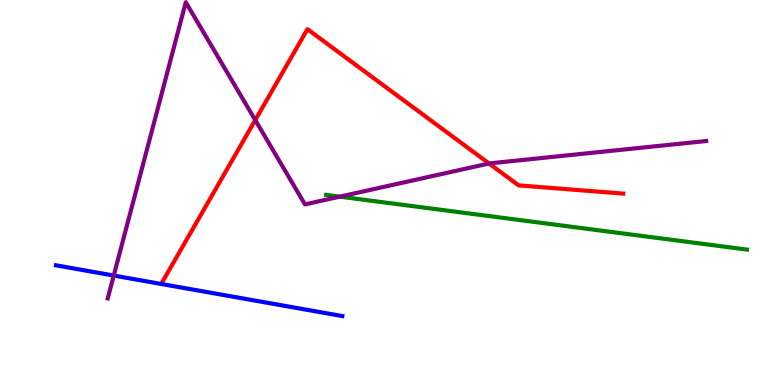[{'lines': ['blue', 'red'], 'intersections': []}, {'lines': ['green', 'red'], 'intersections': []}, {'lines': ['purple', 'red'], 'intersections': [{'x': 3.29, 'y': 6.88}, {'x': 6.31, 'y': 5.75}]}, {'lines': ['blue', 'green'], 'intersections': []}, {'lines': ['blue', 'purple'], 'intersections': [{'x': 1.47, 'y': 2.84}]}, {'lines': ['green', 'purple'], 'intersections': [{'x': 4.38, 'y': 4.89}]}]